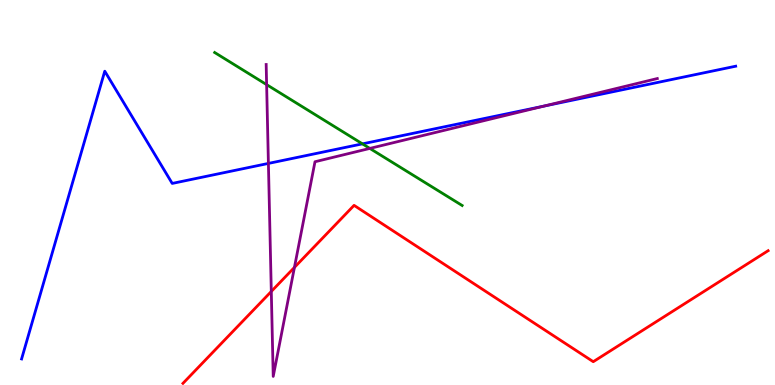[{'lines': ['blue', 'red'], 'intersections': []}, {'lines': ['green', 'red'], 'intersections': []}, {'lines': ['purple', 'red'], 'intersections': [{'x': 3.5, 'y': 2.43}, {'x': 3.8, 'y': 3.05}]}, {'lines': ['blue', 'green'], 'intersections': [{'x': 4.68, 'y': 6.26}]}, {'lines': ['blue', 'purple'], 'intersections': [{'x': 3.46, 'y': 5.76}, {'x': 7.02, 'y': 7.24}]}, {'lines': ['green', 'purple'], 'intersections': [{'x': 3.44, 'y': 7.8}, {'x': 4.77, 'y': 6.14}]}]